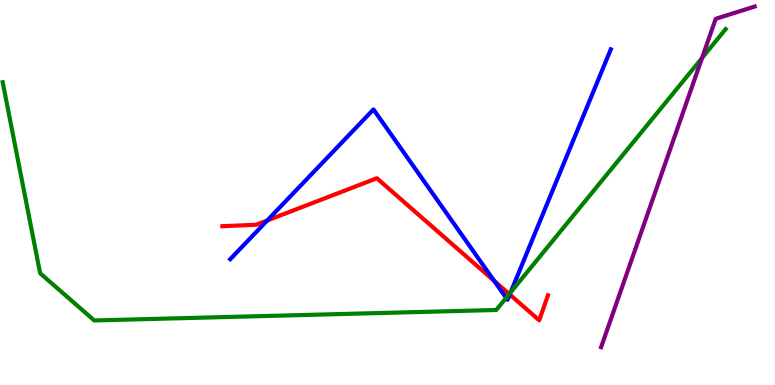[{'lines': ['blue', 'red'], 'intersections': [{'x': 3.45, 'y': 4.27}, {'x': 6.38, 'y': 2.71}, {'x': 6.58, 'y': 2.35}]}, {'lines': ['green', 'red'], 'intersections': [{'x': 6.57, 'y': 2.36}]}, {'lines': ['purple', 'red'], 'intersections': []}, {'lines': ['blue', 'green'], 'intersections': [{'x': 6.53, 'y': 2.26}, {'x': 6.59, 'y': 2.41}]}, {'lines': ['blue', 'purple'], 'intersections': []}, {'lines': ['green', 'purple'], 'intersections': [{'x': 9.06, 'y': 8.49}]}]